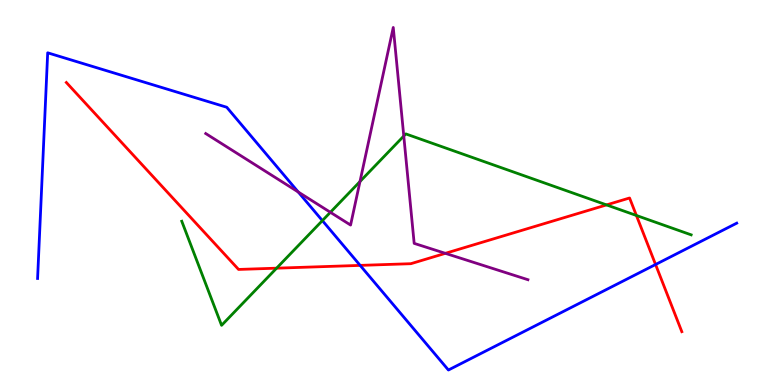[{'lines': ['blue', 'red'], 'intersections': [{'x': 4.65, 'y': 3.11}, {'x': 8.46, 'y': 3.13}]}, {'lines': ['green', 'red'], 'intersections': [{'x': 3.57, 'y': 3.03}, {'x': 7.83, 'y': 4.68}, {'x': 8.21, 'y': 4.4}]}, {'lines': ['purple', 'red'], 'intersections': [{'x': 5.75, 'y': 3.42}]}, {'lines': ['blue', 'green'], 'intersections': [{'x': 4.16, 'y': 4.27}]}, {'lines': ['blue', 'purple'], 'intersections': [{'x': 3.85, 'y': 5.01}]}, {'lines': ['green', 'purple'], 'intersections': [{'x': 4.26, 'y': 4.49}, {'x': 4.64, 'y': 5.28}, {'x': 5.21, 'y': 6.47}]}]